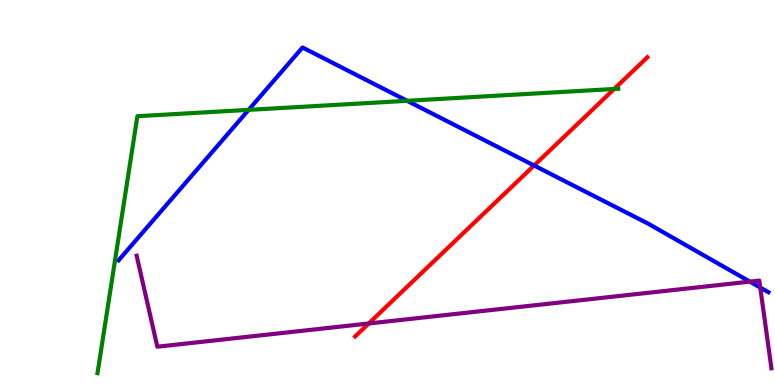[{'lines': ['blue', 'red'], 'intersections': [{'x': 6.89, 'y': 5.7}]}, {'lines': ['green', 'red'], 'intersections': [{'x': 7.92, 'y': 7.69}]}, {'lines': ['purple', 'red'], 'intersections': [{'x': 4.76, 'y': 1.6}]}, {'lines': ['blue', 'green'], 'intersections': [{'x': 3.21, 'y': 7.15}, {'x': 5.25, 'y': 7.38}]}, {'lines': ['blue', 'purple'], 'intersections': [{'x': 9.68, 'y': 2.68}, {'x': 9.81, 'y': 2.53}]}, {'lines': ['green', 'purple'], 'intersections': []}]